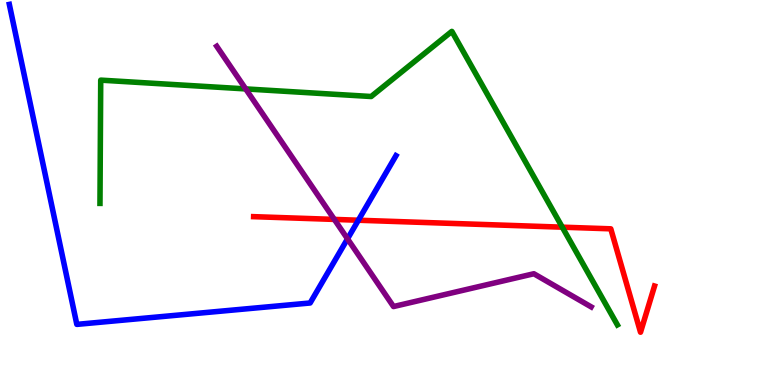[{'lines': ['blue', 'red'], 'intersections': [{'x': 4.62, 'y': 4.28}]}, {'lines': ['green', 'red'], 'intersections': [{'x': 7.26, 'y': 4.1}]}, {'lines': ['purple', 'red'], 'intersections': [{'x': 4.31, 'y': 4.3}]}, {'lines': ['blue', 'green'], 'intersections': []}, {'lines': ['blue', 'purple'], 'intersections': [{'x': 4.48, 'y': 3.8}]}, {'lines': ['green', 'purple'], 'intersections': [{'x': 3.17, 'y': 7.69}]}]